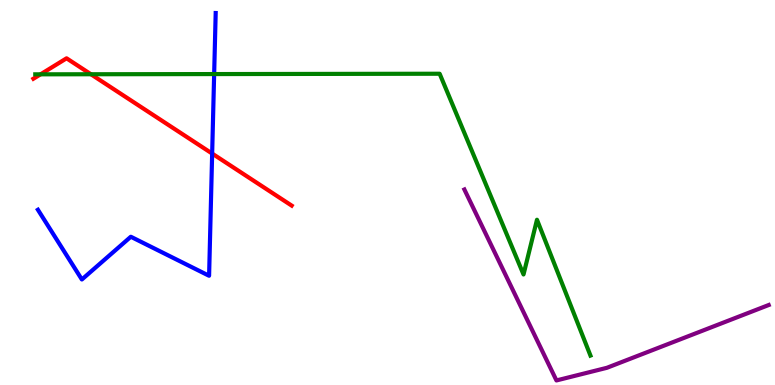[{'lines': ['blue', 'red'], 'intersections': [{'x': 2.74, 'y': 6.01}]}, {'lines': ['green', 'red'], 'intersections': [{'x': 0.523, 'y': 8.07}, {'x': 1.17, 'y': 8.07}]}, {'lines': ['purple', 'red'], 'intersections': []}, {'lines': ['blue', 'green'], 'intersections': [{'x': 2.76, 'y': 8.08}]}, {'lines': ['blue', 'purple'], 'intersections': []}, {'lines': ['green', 'purple'], 'intersections': []}]